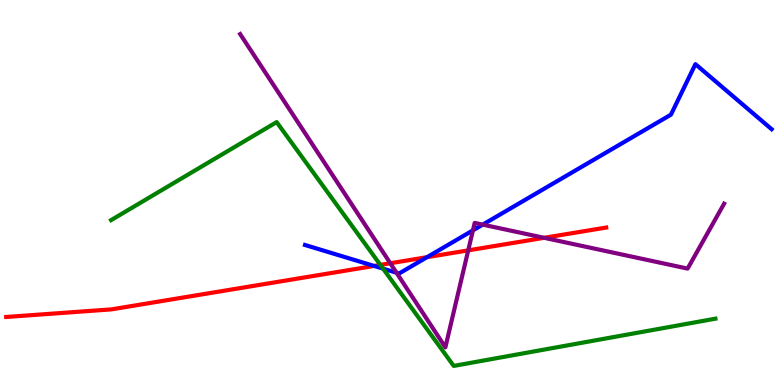[{'lines': ['blue', 'red'], 'intersections': [{'x': 4.83, 'y': 3.09}, {'x': 5.51, 'y': 3.32}]}, {'lines': ['green', 'red'], 'intersections': [{'x': 4.91, 'y': 3.12}]}, {'lines': ['purple', 'red'], 'intersections': [{'x': 5.04, 'y': 3.16}, {'x': 6.04, 'y': 3.5}, {'x': 7.02, 'y': 3.82}]}, {'lines': ['blue', 'green'], 'intersections': [{'x': 4.94, 'y': 3.02}]}, {'lines': ['blue', 'purple'], 'intersections': [{'x': 5.12, 'y': 2.92}, {'x': 6.1, 'y': 4.02}, {'x': 6.23, 'y': 4.17}]}, {'lines': ['green', 'purple'], 'intersections': []}]